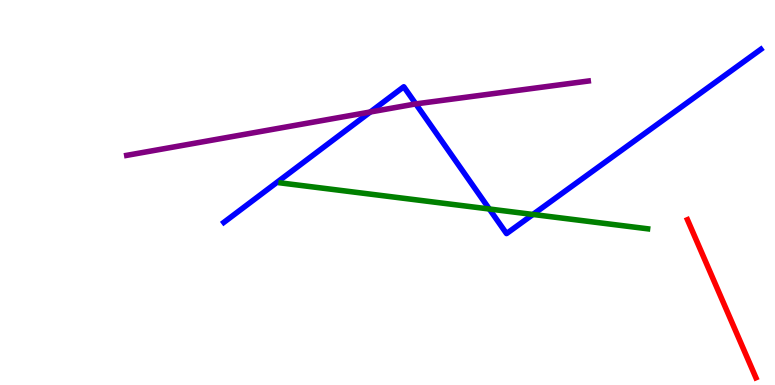[{'lines': ['blue', 'red'], 'intersections': []}, {'lines': ['green', 'red'], 'intersections': []}, {'lines': ['purple', 'red'], 'intersections': []}, {'lines': ['blue', 'green'], 'intersections': [{'x': 6.31, 'y': 4.57}, {'x': 6.88, 'y': 4.43}]}, {'lines': ['blue', 'purple'], 'intersections': [{'x': 4.78, 'y': 7.09}, {'x': 5.37, 'y': 7.3}]}, {'lines': ['green', 'purple'], 'intersections': []}]